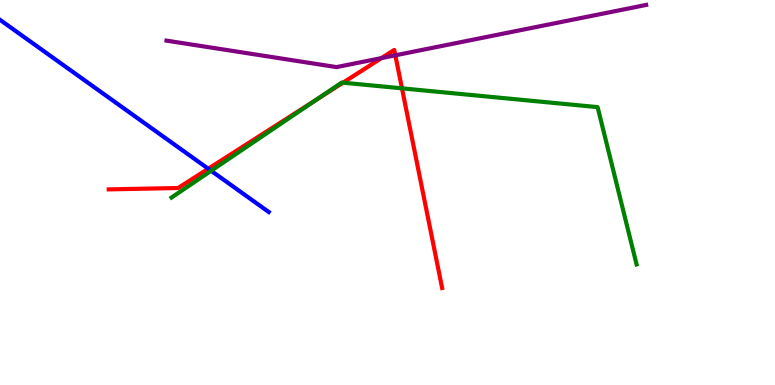[{'lines': ['blue', 'red'], 'intersections': [{'x': 2.69, 'y': 5.62}]}, {'lines': ['green', 'red'], 'intersections': [{'x': 4.09, 'y': 7.42}, {'x': 4.43, 'y': 7.85}, {'x': 5.19, 'y': 7.71}]}, {'lines': ['purple', 'red'], 'intersections': [{'x': 4.92, 'y': 8.49}, {'x': 5.1, 'y': 8.56}]}, {'lines': ['blue', 'green'], 'intersections': [{'x': 2.72, 'y': 5.56}]}, {'lines': ['blue', 'purple'], 'intersections': []}, {'lines': ['green', 'purple'], 'intersections': []}]